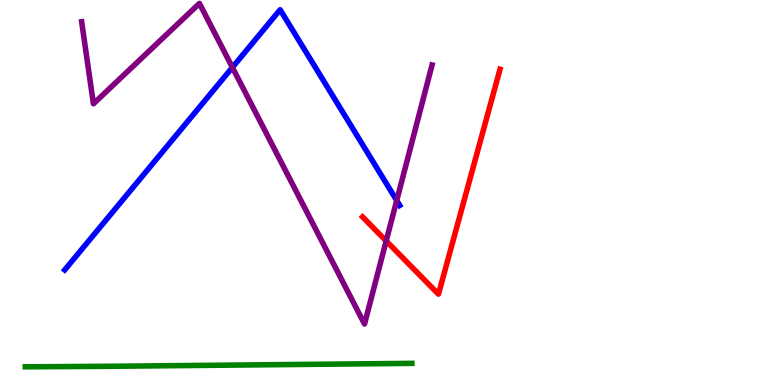[{'lines': ['blue', 'red'], 'intersections': []}, {'lines': ['green', 'red'], 'intersections': []}, {'lines': ['purple', 'red'], 'intersections': [{'x': 4.98, 'y': 3.74}]}, {'lines': ['blue', 'green'], 'intersections': []}, {'lines': ['blue', 'purple'], 'intersections': [{'x': 3.0, 'y': 8.25}, {'x': 5.12, 'y': 4.79}]}, {'lines': ['green', 'purple'], 'intersections': []}]